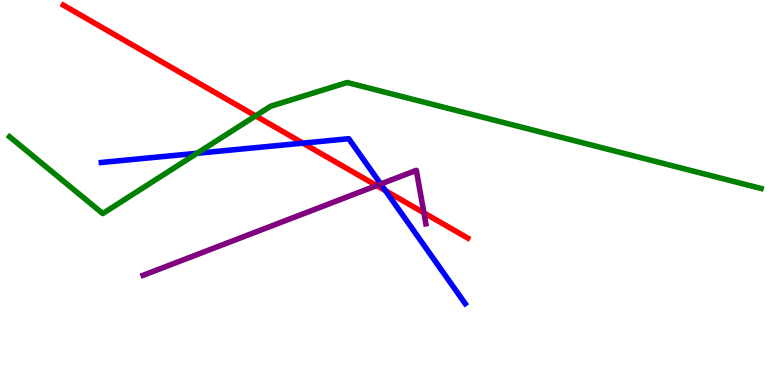[{'lines': ['blue', 'red'], 'intersections': [{'x': 3.91, 'y': 6.28}, {'x': 4.97, 'y': 5.05}]}, {'lines': ['green', 'red'], 'intersections': [{'x': 3.3, 'y': 6.99}]}, {'lines': ['purple', 'red'], 'intersections': [{'x': 4.86, 'y': 5.18}, {'x': 5.47, 'y': 4.47}]}, {'lines': ['blue', 'green'], 'intersections': [{'x': 2.54, 'y': 6.02}]}, {'lines': ['blue', 'purple'], 'intersections': [{'x': 4.91, 'y': 5.22}]}, {'lines': ['green', 'purple'], 'intersections': []}]